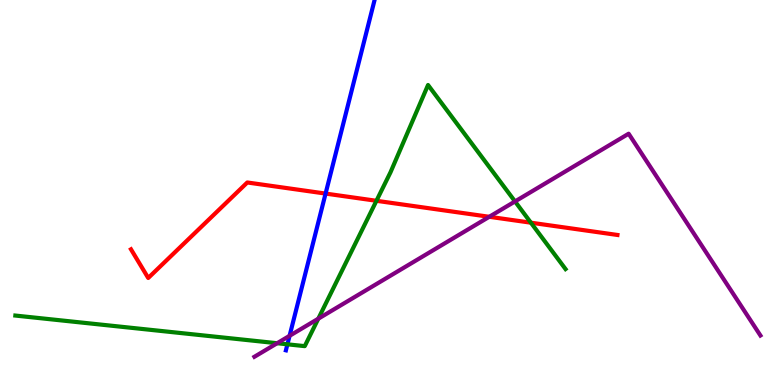[{'lines': ['blue', 'red'], 'intersections': [{'x': 4.2, 'y': 4.97}]}, {'lines': ['green', 'red'], 'intersections': [{'x': 4.86, 'y': 4.78}, {'x': 6.85, 'y': 4.22}]}, {'lines': ['purple', 'red'], 'intersections': [{'x': 6.31, 'y': 4.37}]}, {'lines': ['blue', 'green'], 'intersections': [{'x': 3.71, 'y': 1.06}]}, {'lines': ['blue', 'purple'], 'intersections': [{'x': 3.74, 'y': 1.28}]}, {'lines': ['green', 'purple'], 'intersections': [{'x': 3.58, 'y': 1.09}, {'x': 4.11, 'y': 1.72}, {'x': 6.65, 'y': 4.77}]}]